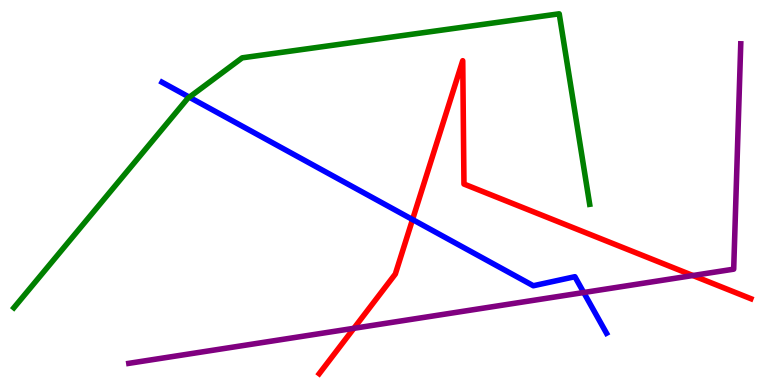[{'lines': ['blue', 'red'], 'intersections': [{'x': 5.32, 'y': 4.3}]}, {'lines': ['green', 'red'], 'intersections': []}, {'lines': ['purple', 'red'], 'intersections': [{'x': 4.57, 'y': 1.47}, {'x': 8.94, 'y': 2.84}]}, {'lines': ['blue', 'green'], 'intersections': [{'x': 2.44, 'y': 7.48}]}, {'lines': ['blue', 'purple'], 'intersections': [{'x': 7.53, 'y': 2.4}]}, {'lines': ['green', 'purple'], 'intersections': []}]